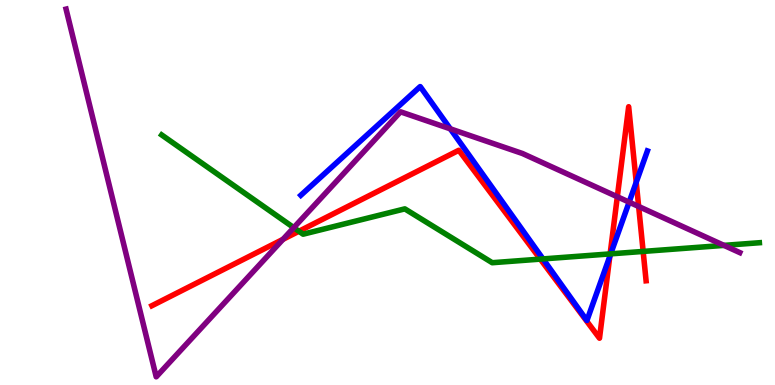[{'lines': ['blue', 'red'], 'intersections': [{'x': 7.87, 'y': 3.34}, {'x': 8.21, 'y': 5.27}]}, {'lines': ['green', 'red'], 'intersections': [{'x': 3.86, 'y': 3.99}, {'x': 6.97, 'y': 3.27}, {'x': 7.87, 'y': 3.41}, {'x': 8.3, 'y': 3.47}]}, {'lines': ['purple', 'red'], 'intersections': [{'x': 3.65, 'y': 3.78}, {'x': 7.97, 'y': 4.89}, {'x': 8.24, 'y': 4.64}]}, {'lines': ['blue', 'green'], 'intersections': [{'x': 7.01, 'y': 3.27}, {'x': 7.88, 'y': 3.41}]}, {'lines': ['blue', 'purple'], 'intersections': [{'x': 5.81, 'y': 6.65}, {'x': 8.12, 'y': 4.75}]}, {'lines': ['green', 'purple'], 'intersections': [{'x': 3.79, 'y': 4.09}, {'x': 9.34, 'y': 3.63}]}]